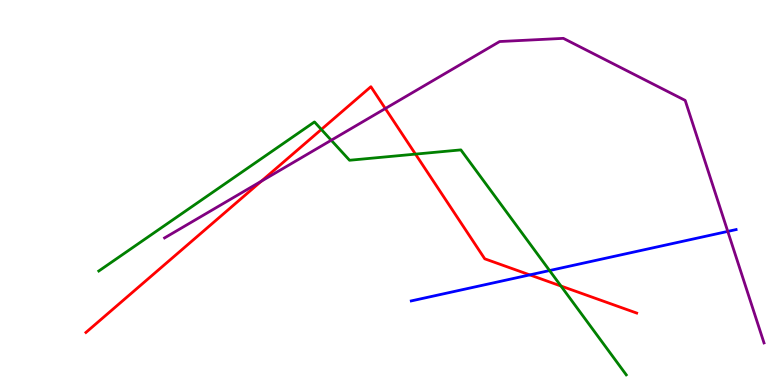[{'lines': ['blue', 'red'], 'intersections': [{'x': 6.84, 'y': 2.86}]}, {'lines': ['green', 'red'], 'intersections': [{'x': 4.15, 'y': 6.64}, {'x': 5.36, 'y': 6.0}, {'x': 7.24, 'y': 2.57}]}, {'lines': ['purple', 'red'], 'intersections': [{'x': 3.37, 'y': 5.29}, {'x': 4.97, 'y': 7.18}]}, {'lines': ['blue', 'green'], 'intersections': [{'x': 7.09, 'y': 2.97}]}, {'lines': ['blue', 'purple'], 'intersections': [{'x': 9.39, 'y': 3.99}]}, {'lines': ['green', 'purple'], 'intersections': [{'x': 4.27, 'y': 6.36}]}]